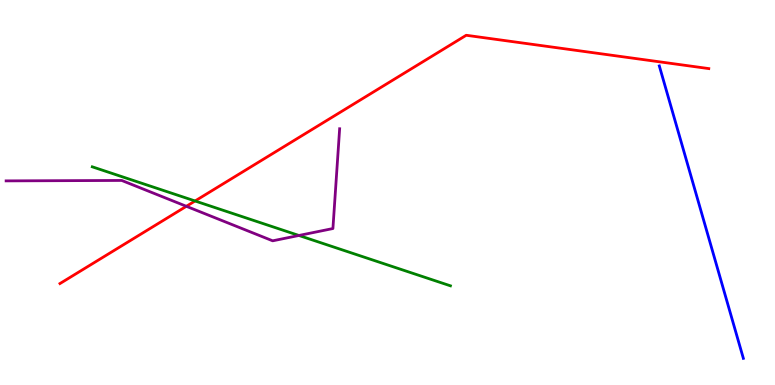[{'lines': ['blue', 'red'], 'intersections': []}, {'lines': ['green', 'red'], 'intersections': [{'x': 2.52, 'y': 4.78}]}, {'lines': ['purple', 'red'], 'intersections': [{'x': 2.4, 'y': 4.64}]}, {'lines': ['blue', 'green'], 'intersections': []}, {'lines': ['blue', 'purple'], 'intersections': []}, {'lines': ['green', 'purple'], 'intersections': [{'x': 3.86, 'y': 3.88}]}]